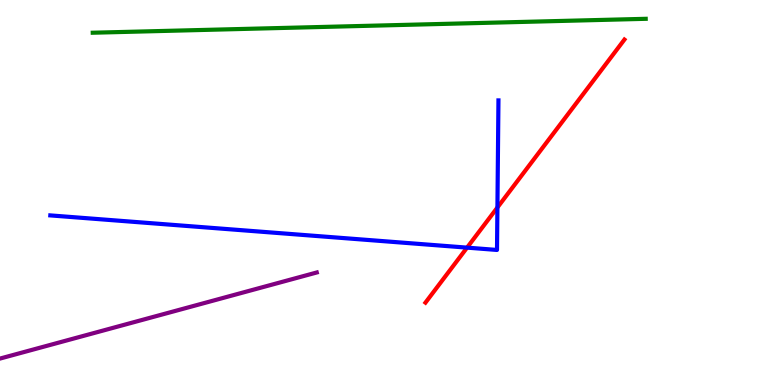[{'lines': ['blue', 'red'], 'intersections': [{'x': 6.03, 'y': 3.57}, {'x': 6.42, 'y': 4.61}]}, {'lines': ['green', 'red'], 'intersections': []}, {'lines': ['purple', 'red'], 'intersections': []}, {'lines': ['blue', 'green'], 'intersections': []}, {'lines': ['blue', 'purple'], 'intersections': []}, {'lines': ['green', 'purple'], 'intersections': []}]